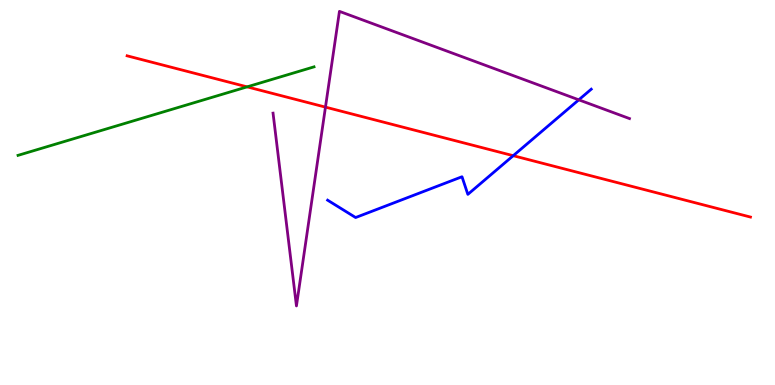[{'lines': ['blue', 'red'], 'intersections': [{'x': 6.62, 'y': 5.96}]}, {'lines': ['green', 'red'], 'intersections': [{'x': 3.19, 'y': 7.74}]}, {'lines': ['purple', 'red'], 'intersections': [{'x': 4.2, 'y': 7.22}]}, {'lines': ['blue', 'green'], 'intersections': []}, {'lines': ['blue', 'purple'], 'intersections': [{'x': 7.47, 'y': 7.41}]}, {'lines': ['green', 'purple'], 'intersections': []}]